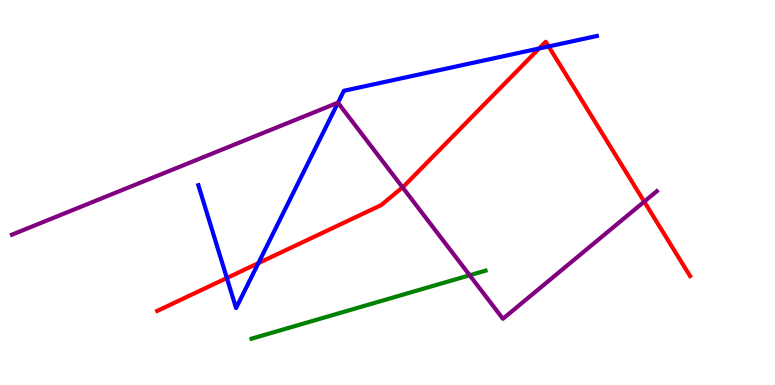[{'lines': ['blue', 'red'], 'intersections': [{'x': 2.93, 'y': 2.78}, {'x': 3.33, 'y': 3.17}, {'x': 6.96, 'y': 8.74}, {'x': 7.08, 'y': 8.79}]}, {'lines': ['green', 'red'], 'intersections': []}, {'lines': ['purple', 'red'], 'intersections': [{'x': 5.19, 'y': 5.13}, {'x': 8.31, 'y': 4.76}]}, {'lines': ['blue', 'green'], 'intersections': []}, {'lines': ['blue', 'purple'], 'intersections': [{'x': 4.36, 'y': 7.33}]}, {'lines': ['green', 'purple'], 'intersections': [{'x': 6.06, 'y': 2.85}]}]